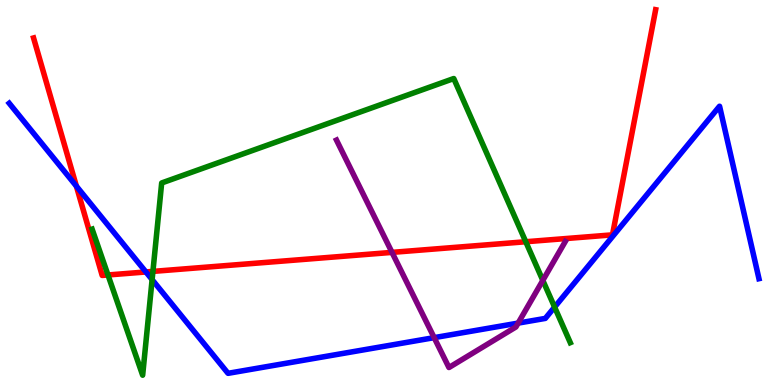[{'lines': ['blue', 'red'], 'intersections': [{'x': 0.986, 'y': 5.16}, {'x': 1.88, 'y': 2.94}]}, {'lines': ['green', 'red'], 'intersections': [{'x': 1.39, 'y': 2.86}, {'x': 1.97, 'y': 2.95}, {'x': 6.78, 'y': 3.72}]}, {'lines': ['purple', 'red'], 'intersections': [{'x': 5.06, 'y': 3.44}]}, {'lines': ['blue', 'green'], 'intersections': [{'x': 1.96, 'y': 2.74}, {'x': 7.16, 'y': 2.02}]}, {'lines': ['blue', 'purple'], 'intersections': [{'x': 5.6, 'y': 1.23}, {'x': 6.69, 'y': 1.61}]}, {'lines': ['green', 'purple'], 'intersections': [{'x': 7.0, 'y': 2.72}]}]